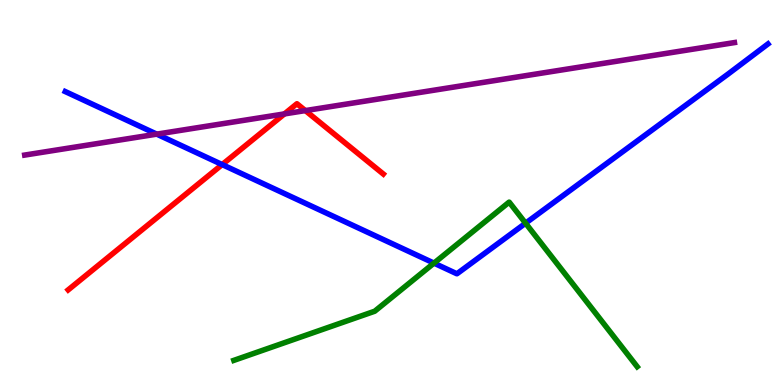[{'lines': ['blue', 'red'], 'intersections': [{'x': 2.87, 'y': 5.73}]}, {'lines': ['green', 'red'], 'intersections': []}, {'lines': ['purple', 'red'], 'intersections': [{'x': 3.67, 'y': 7.04}, {'x': 3.94, 'y': 7.13}]}, {'lines': ['blue', 'green'], 'intersections': [{'x': 5.6, 'y': 3.17}, {'x': 6.78, 'y': 4.2}]}, {'lines': ['blue', 'purple'], 'intersections': [{'x': 2.02, 'y': 6.52}]}, {'lines': ['green', 'purple'], 'intersections': []}]